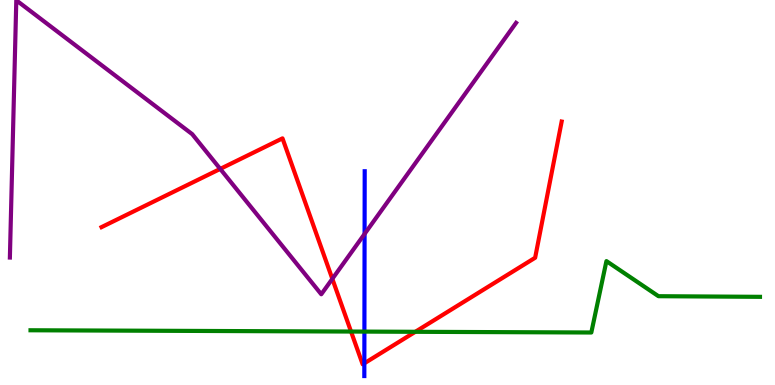[{'lines': ['blue', 'red'], 'intersections': [{'x': 4.7, 'y': 0.564}]}, {'lines': ['green', 'red'], 'intersections': [{'x': 4.53, 'y': 1.39}, {'x': 5.36, 'y': 1.38}]}, {'lines': ['purple', 'red'], 'intersections': [{'x': 2.84, 'y': 5.61}, {'x': 4.29, 'y': 2.76}]}, {'lines': ['blue', 'green'], 'intersections': [{'x': 4.7, 'y': 1.39}]}, {'lines': ['blue', 'purple'], 'intersections': [{'x': 4.7, 'y': 3.92}]}, {'lines': ['green', 'purple'], 'intersections': []}]